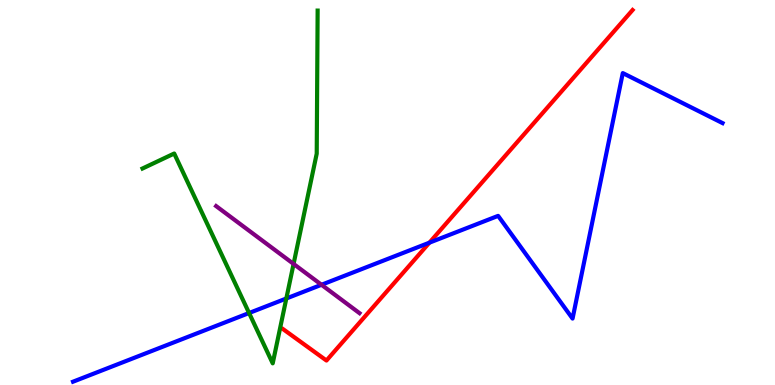[{'lines': ['blue', 'red'], 'intersections': [{'x': 5.54, 'y': 3.7}]}, {'lines': ['green', 'red'], 'intersections': []}, {'lines': ['purple', 'red'], 'intersections': []}, {'lines': ['blue', 'green'], 'intersections': [{'x': 3.21, 'y': 1.87}, {'x': 3.69, 'y': 2.25}]}, {'lines': ['blue', 'purple'], 'intersections': [{'x': 4.15, 'y': 2.6}]}, {'lines': ['green', 'purple'], 'intersections': [{'x': 3.79, 'y': 3.14}]}]